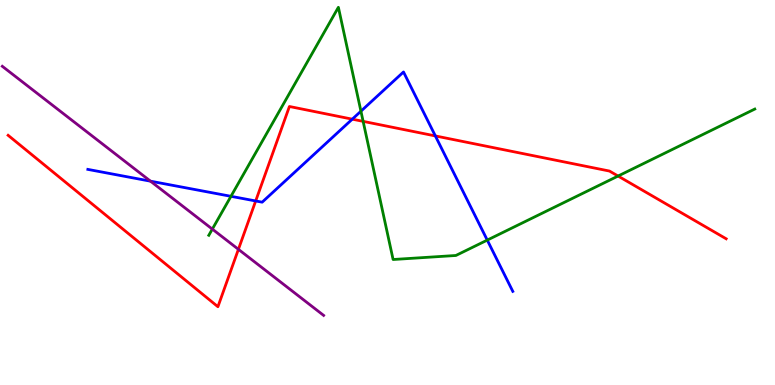[{'lines': ['blue', 'red'], 'intersections': [{'x': 3.3, 'y': 4.78}, {'x': 4.55, 'y': 6.9}, {'x': 5.62, 'y': 6.47}]}, {'lines': ['green', 'red'], 'intersections': [{'x': 4.69, 'y': 6.85}, {'x': 7.98, 'y': 5.43}]}, {'lines': ['purple', 'red'], 'intersections': [{'x': 3.08, 'y': 3.52}]}, {'lines': ['blue', 'green'], 'intersections': [{'x': 2.98, 'y': 4.9}, {'x': 4.66, 'y': 7.11}, {'x': 6.29, 'y': 3.76}]}, {'lines': ['blue', 'purple'], 'intersections': [{'x': 1.94, 'y': 5.29}]}, {'lines': ['green', 'purple'], 'intersections': [{'x': 2.74, 'y': 4.05}]}]